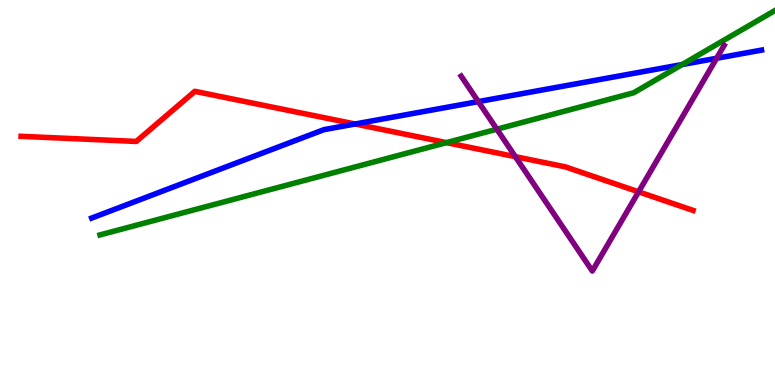[{'lines': ['blue', 'red'], 'intersections': [{'x': 4.58, 'y': 6.78}]}, {'lines': ['green', 'red'], 'intersections': [{'x': 5.76, 'y': 6.3}]}, {'lines': ['purple', 'red'], 'intersections': [{'x': 6.65, 'y': 5.93}, {'x': 8.24, 'y': 5.02}]}, {'lines': ['blue', 'green'], 'intersections': [{'x': 8.8, 'y': 8.32}]}, {'lines': ['blue', 'purple'], 'intersections': [{'x': 6.17, 'y': 7.36}, {'x': 9.25, 'y': 8.49}]}, {'lines': ['green', 'purple'], 'intersections': [{'x': 6.41, 'y': 6.64}]}]